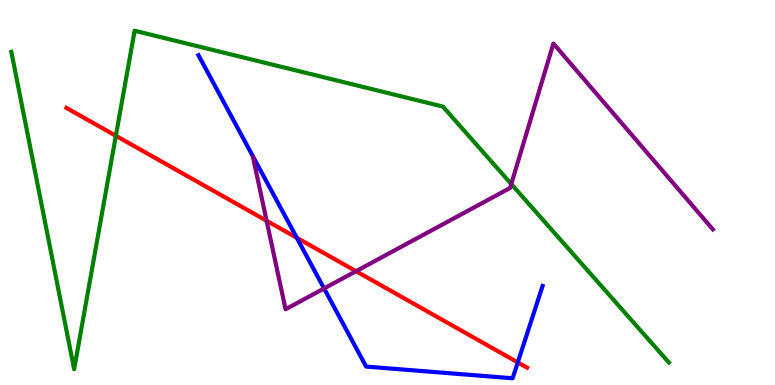[{'lines': ['blue', 'red'], 'intersections': [{'x': 3.83, 'y': 3.82}, {'x': 6.68, 'y': 0.587}]}, {'lines': ['green', 'red'], 'intersections': [{'x': 1.49, 'y': 6.47}]}, {'lines': ['purple', 'red'], 'intersections': [{'x': 3.44, 'y': 4.27}, {'x': 4.59, 'y': 2.96}]}, {'lines': ['blue', 'green'], 'intersections': []}, {'lines': ['blue', 'purple'], 'intersections': [{'x': 4.18, 'y': 2.51}]}, {'lines': ['green', 'purple'], 'intersections': [{'x': 6.6, 'y': 5.22}]}]